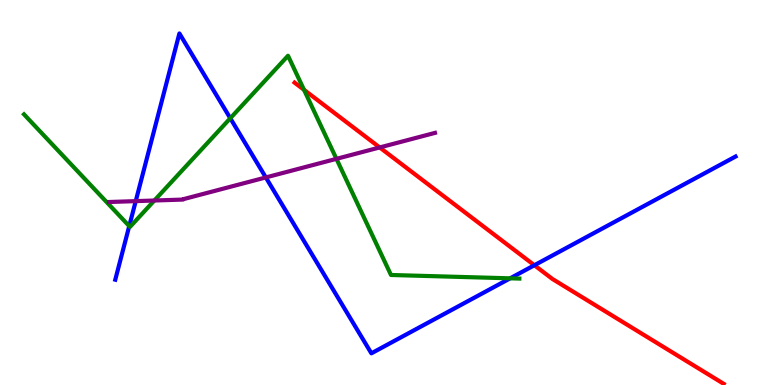[{'lines': ['blue', 'red'], 'intersections': [{'x': 6.9, 'y': 3.11}]}, {'lines': ['green', 'red'], 'intersections': [{'x': 3.92, 'y': 7.67}]}, {'lines': ['purple', 'red'], 'intersections': [{'x': 4.9, 'y': 6.17}]}, {'lines': ['blue', 'green'], 'intersections': [{'x': 1.67, 'y': 4.13}, {'x': 2.97, 'y': 6.93}, {'x': 6.58, 'y': 2.77}]}, {'lines': ['blue', 'purple'], 'intersections': [{'x': 1.75, 'y': 4.78}, {'x': 3.43, 'y': 5.39}]}, {'lines': ['green', 'purple'], 'intersections': [{'x': 1.99, 'y': 4.79}, {'x': 4.34, 'y': 5.87}]}]